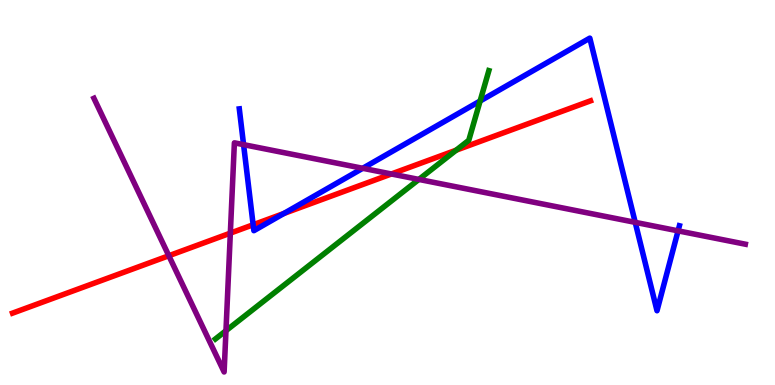[{'lines': ['blue', 'red'], 'intersections': [{'x': 3.27, 'y': 4.16}, {'x': 3.66, 'y': 4.46}]}, {'lines': ['green', 'red'], 'intersections': [{'x': 5.89, 'y': 6.1}]}, {'lines': ['purple', 'red'], 'intersections': [{'x': 2.18, 'y': 3.36}, {'x': 2.97, 'y': 3.94}, {'x': 5.05, 'y': 5.48}]}, {'lines': ['blue', 'green'], 'intersections': [{'x': 6.19, 'y': 7.38}]}, {'lines': ['blue', 'purple'], 'intersections': [{'x': 3.14, 'y': 6.24}, {'x': 4.68, 'y': 5.63}, {'x': 8.2, 'y': 4.22}, {'x': 8.75, 'y': 4.0}]}, {'lines': ['green', 'purple'], 'intersections': [{'x': 2.92, 'y': 1.41}, {'x': 5.4, 'y': 5.34}]}]